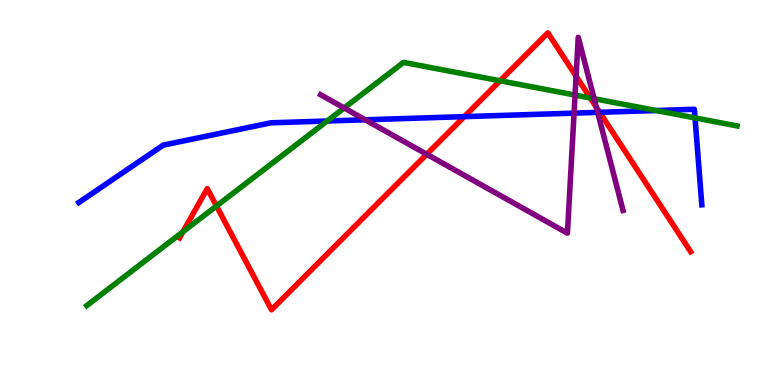[{'lines': ['blue', 'red'], 'intersections': [{'x': 5.99, 'y': 6.97}, {'x': 7.74, 'y': 7.08}]}, {'lines': ['green', 'red'], 'intersections': [{'x': 2.36, 'y': 3.98}, {'x': 2.79, 'y': 4.65}, {'x': 6.45, 'y': 7.9}, {'x': 7.62, 'y': 7.46}]}, {'lines': ['purple', 'red'], 'intersections': [{'x': 5.51, 'y': 5.99}, {'x': 7.43, 'y': 8.02}, {'x': 7.69, 'y': 7.22}]}, {'lines': ['blue', 'green'], 'intersections': [{'x': 4.22, 'y': 6.86}, {'x': 8.47, 'y': 7.13}, {'x': 8.97, 'y': 6.94}]}, {'lines': ['blue', 'purple'], 'intersections': [{'x': 4.71, 'y': 6.89}, {'x': 7.41, 'y': 7.06}, {'x': 7.71, 'y': 7.08}]}, {'lines': ['green', 'purple'], 'intersections': [{'x': 4.44, 'y': 7.2}, {'x': 7.42, 'y': 7.53}, {'x': 7.67, 'y': 7.44}]}]